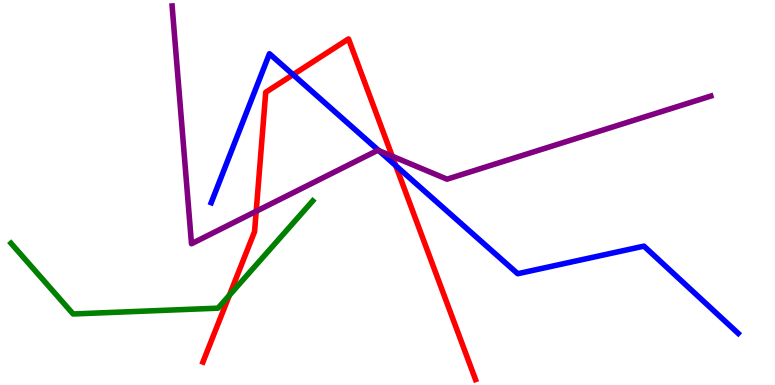[{'lines': ['blue', 'red'], 'intersections': [{'x': 3.78, 'y': 8.06}, {'x': 5.11, 'y': 5.7}]}, {'lines': ['green', 'red'], 'intersections': [{'x': 2.96, 'y': 2.33}]}, {'lines': ['purple', 'red'], 'intersections': [{'x': 3.31, 'y': 4.51}, {'x': 5.06, 'y': 5.94}]}, {'lines': ['blue', 'green'], 'intersections': []}, {'lines': ['blue', 'purple'], 'intersections': [{'x': 4.89, 'y': 6.09}]}, {'lines': ['green', 'purple'], 'intersections': []}]